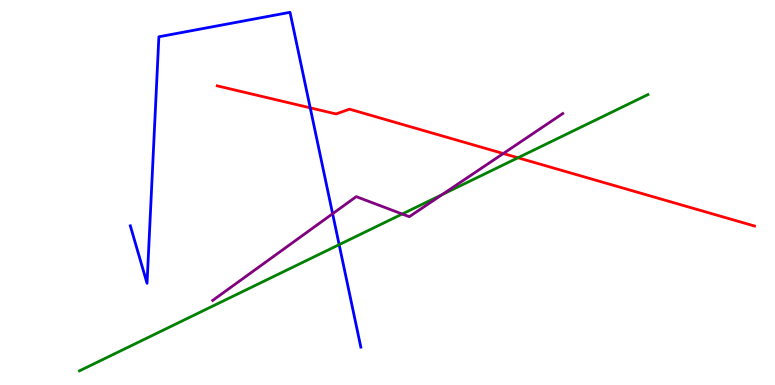[{'lines': ['blue', 'red'], 'intersections': [{'x': 4.0, 'y': 7.2}]}, {'lines': ['green', 'red'], 'intersections': [{'x': 6.68, 'y': 5.9}]}, {'lines': ['purple', 'red'], 'intersections': [{'x': 6.49, 'y': 6.01}]}, {'lines': ['blue', 'green'], 'intersections': [{'x': 4.38, 'y': 3.65}]}, {'lines': ['blue', 'purple'], 'intersections': [{'x': 4.29, 'y': 4.45}]}, {'lines': ['green', 'purple'], 'intersections': [{'x': 5.19, 'y': 4.44}, {'x': 5.71, 'y': 4.95}]}]